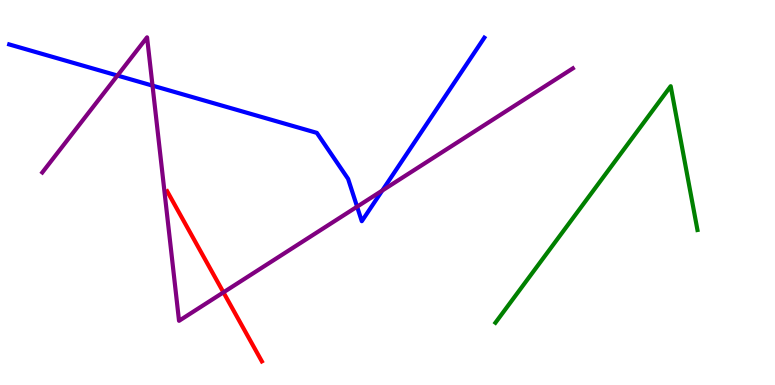[{'lines': ['blue', 'red'], 'intersections': []}, {'lines': ['green', 'red'], 'intersections': []}, {'lines': ['purple', 'red'], 'intersections': [{'x': 2.88, 'y': 2.41}]}, {'lines': ['blue', 'green'], 'intersections': []}, {'lines': ['blue', 'purple'], 'intersections': [{'x': 1.52, 'y': 8.04}, {'x': 1.97, 'y': 7.78}, {'x': 4.61, 'y': 4.63}, {'x': 4.93, 'y': 5.05}]}, {'lines': ['green', 'purple'], 'intersections': []}]